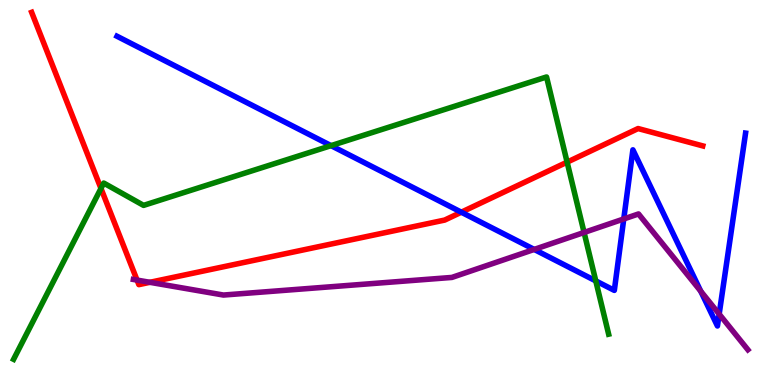[{'lines': ['blue', 'red'], 'intersections': [{'x': 5.95, 'y': 4.49}]}, {'lines': ['green', 'red'], 'intersections': [{'x': 1.3, 'y': 5.11}, {'x': 7.32, 'y': 5.79}]}, {'lines': ['purple', 'red'], 'intersections': [{'x': 1.77, 'y': 2.72}, {'x': 1.93, 'y': 2.67}]}, {'lines': ['blue', 'green'], 'intersections': [{'x': 4.27, 'y': 6.22}, {'x': 7.69, 'y': 2.7}]}, {'lines': ['blue', 'purple'], 'intersections': [{'x': 6.89, 'y': 3.52}, {'x': 8.05, 'y': 4.31}, {'x': 9.04, 'y': 2.44}, {'x': 9.28, 'y': 1.84}]}, {'lines': ['green', 'purple'], 'intersections': [{'x': 7.54, 'y': 3.96}]}]